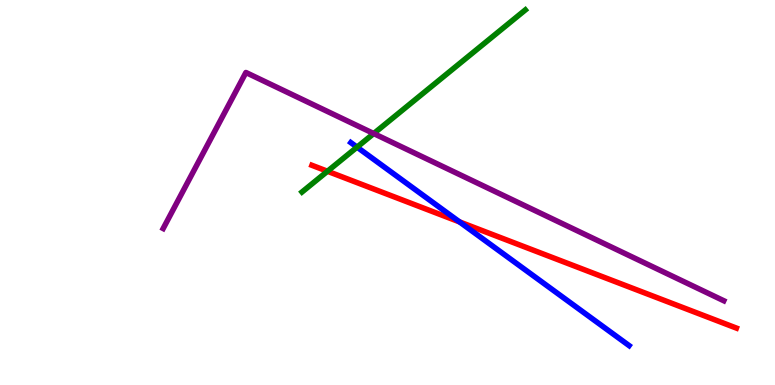[{'lines': ['blue', 'red'], 'intersections': [{'x': 5.93, 'y': 4.24}]}, {'lines': ['green', 'red'], 'intersections': [{'x': 4.23, 'y': 5.55}]}, {'lines': ['purple', 'red'], 'intersections': []}, {'lines': ['blue', 'green'], 'intersections': [{'x': 4.61, 'y': 6.18}]}, {'lines': ['blue', 'purple'], 'intersections': []}, {'lines': ['green', 'purple'], 'intersections': [{'x': 4.82, 'y': 6.53}]}]